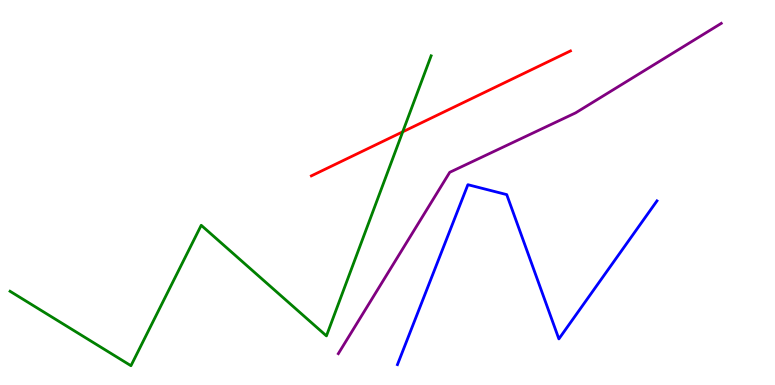[{'lines': ['blue', 'red'], 'intersections': []}, {'lines': ['green', 'red'], 'intersections': [{'x': 5.2, 'y': 6.58}]}, {'lines': ['purple', 'red'], 'intersections': []}, {'lines': ['blue', 'green'], 'intersections': []}, {'lines': ['blue', 'purple'], 'intersections': []}, {'lines': ['green', 'purple'], 'intersections': []}]